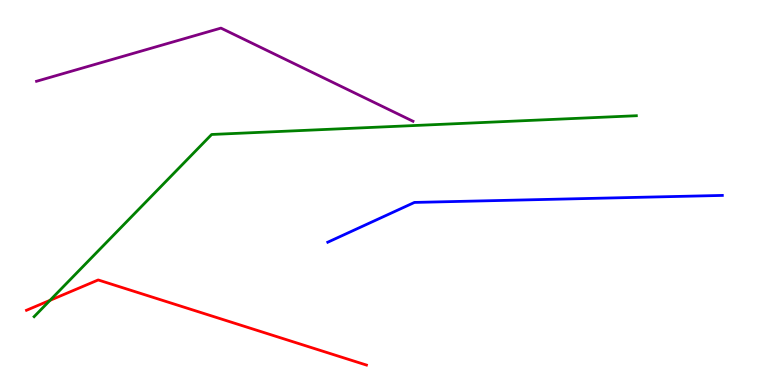[{'lines': ['blue', 'red'], 'intersections': []}, {'lines': ['green', 'red'], 'intersections': [{'x': 0.646, 'y': 2.2}]}, {'lines': ['purple', 'red'], 'intersections': []}, {'lines': ['blue', 'green'], 'intersections': []}, {'lines': ['blue', 'purple'], 'intersections': []}, {'lines': ['green', 'purple'], 'intersections': []}]